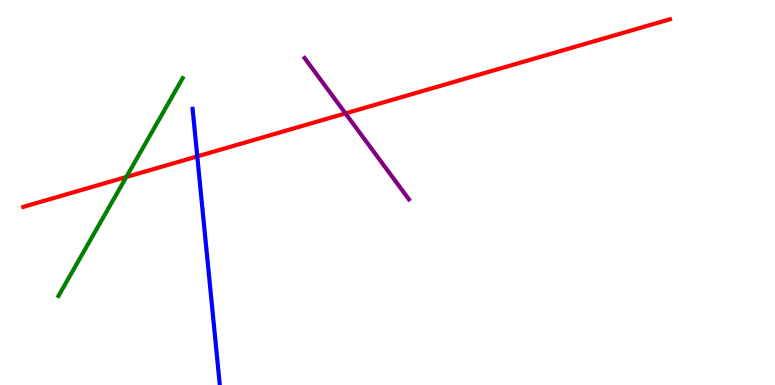[{'lines': ['blue', 'red'], 'intersections': [{'x': 2.55, 'y': 5.94}]}, {'lines': ['green', 'red'], 'intersections': [{'x': 1.63, 'y': 5.4}]}, {'lines': ['purple', 'red'], 'intersections': [{'x': 4.46, 'y': 7.05}]}, {'lines': ['blue', 'green'], 'intersections': []}, {'lines': ['blue', 'purple'], 'intersections': []}, {'lines': ['green', 'purple'], 'intersections': []}]